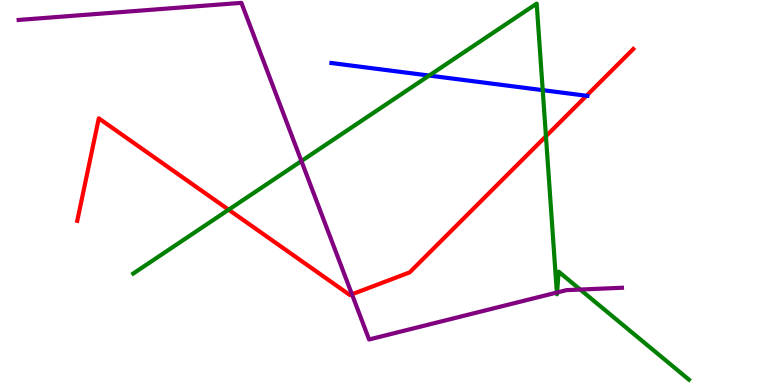[{'lines': ['blue', 'red'], 'intersections': [{'x': 7.57, 'y': 7.51}]}, {'lines': ['green', 'red'], 'intersections': [{'x': 2.95, 'y': 4.55}, {'x': 7.04, 'y': 6.46}]}, {'lines': ['purple', 'red'], 'intersections': [{'x': 4.54, 'y': 2.36}]}, {'lines': ['blue', 'green'], 'intersections': [{'x': 5.54, 'y': 8.04}, {'x': 7.0, 'y': 7.66}]}, {'lines': ['blue', 'purple'], 'intersections': []}, {'lines': ['green', 'purple'], 'intersections': [{'x': 3.89, 'y': 5.82}, {'x': 7.19, 'y': 2.4}, {'x': 7.19, 'y': 2.4}, {'x': 7.49, 'y': 2.48}]}]